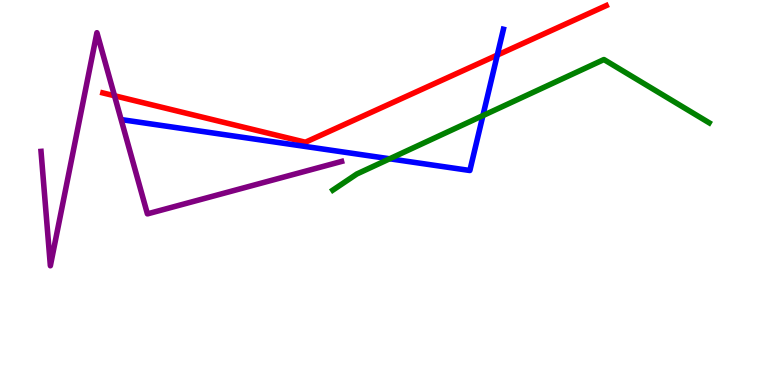[{'lines': ['blue', 'red'], 'intersections': [{'x': 6.42, 'y': 8.57}]}, {'lines': ['green', 'red'], 'intersections': []}, {'lines': ['purple', 'red'], 'intersections': [{'x': 1.48, 'y': 7.51}]}, {'lines': ['blue', 'green'], 'intersections': [{'x': 5.03, 'y': 5.88}, {'x': 6.23, 'y': 7.0}]}, {'lines': ['blue', 'purple'], 'intersections': []}, {'lines': ['green', 'purple'], 'intersections': []}]